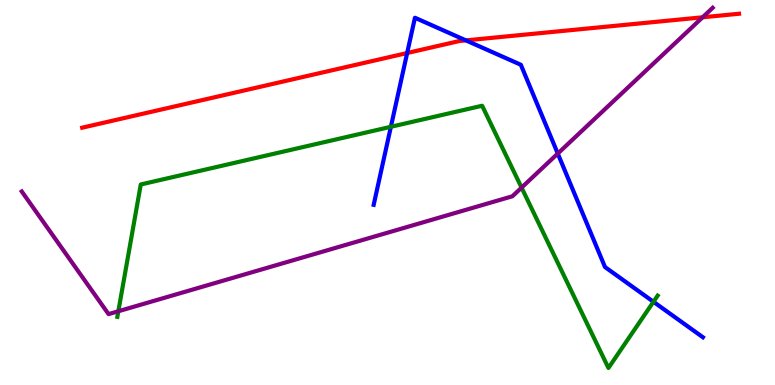[{'lines': ['blue', 'red'], 'intersections': [{'x': 5.25, 'y': 8.62}, {'x': 6.01, 'y': 8.95}]}, {'lines': ['green', 'red'], 'intersections': []}, {'lines': ['purple', 'red'], 'intersections': [{'x': 9.07, 'y': 9.55}]}, {'lines': ['blue', 'green'], 'intersections': [{'x': 5.04, 'y': 6.71}, {'x': 8.43, 'y': 2.16}]}, {'lines': ['blue', 'purple'], 'intersections': [{'x': 7.2, 'y': 6.01}]}, {'lines': ['green', 'purple'], 'intersections': [{'x': 1.53, 'y': 1.92}, {'x': 6.73, 'y': 5.13}]}]